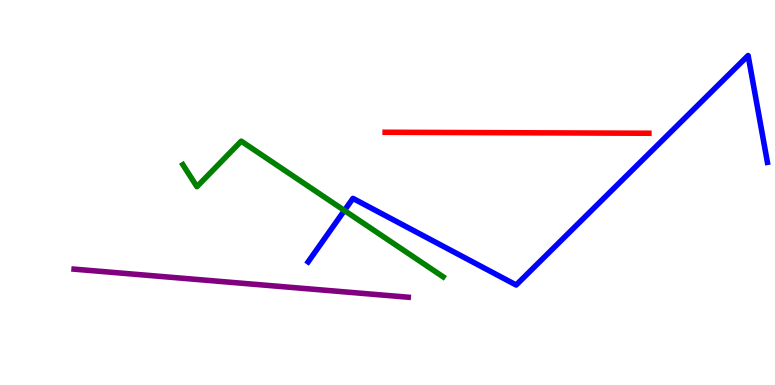[{'lines': ['blue', 'red'], 'intersections': []}, {'lines': ['green', 'red'], 'intersections': []}, {'lines': ['purple', 'red'], 'intersections': []}, {'lines': ['blue', 'green'], 'intersections': [{'x': 4.44, 'y': 4.53}]}, {'lines': ['blue', 'purple'], 'intersections': []}, {'lines': ['green', 'purple'], 'intersections': []}]